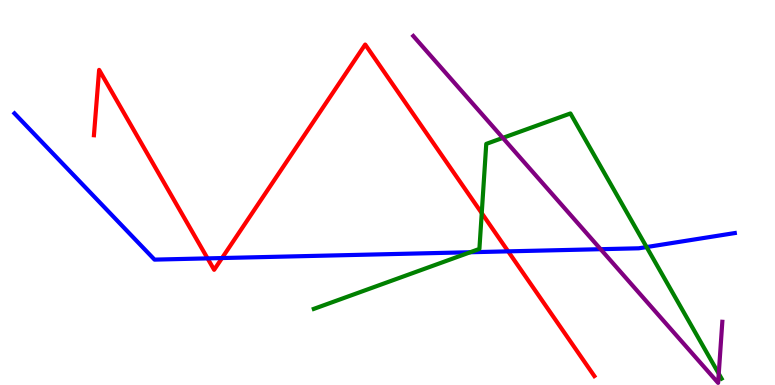[{'lines': ['blue', 'red'], 'intersections': [{'x': 2.68, 'y': 3.29}, {'x': 2.86, 'y': 3.3}, {'x': 6.56, 'y': 3.47}]}, {'lines': ['green', 'red'], 'intersections': [{'x': 6.22, 'y': 4.46}]}, {'lines': ['purple', 'red'], 'intersections': []}, {'lines': ['blue', 'green'], 'intersections': [{'x': 6.07, 'y': 3.45}, {'x': 8.34, 'y': 3.58}]}, {'lines': ['blue', 'purple'], 'intersections': [{'x': 7.75, 'y': 3.53}]}, {'lines': ['green', 'purple'], 'intersections': [{'x': 6.49, 'y': 6.42}, {'x': 9.27, 'y': 0.295}]}]